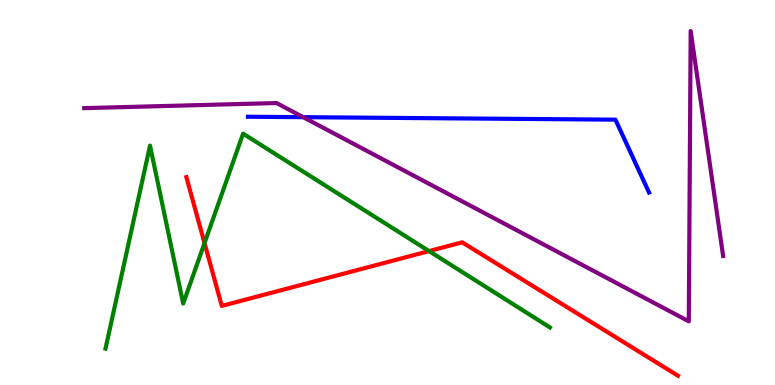[{'lines': ['blue', 'red'], 'intersections': []}, {'lines': ['green', 'red'], 'intersections': [{'x': 2.64, 'y': 3.69}, {'x': 5.54, 'y': 3.48}]}, {'lines': ['purple', 'red'], 'intersections': []}, {'lines': ['blue', 'green'], 'intersections': []}, {'lines': ['blue', 'purple'], 'intersections': [{'x': 3.91, 'y': 6.96}]}, {'lines': ['green', 'purple'], 'intersections': []}]